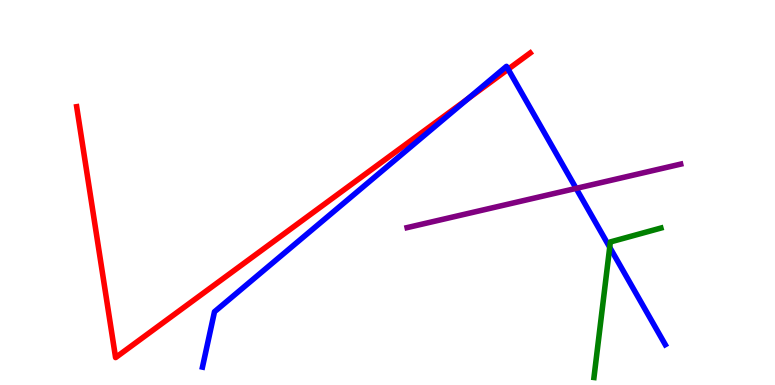[{'lines': ['blue', 'red'], 'intersections': [{'x': 6.04, 'y': 7.44}, {'x': 6.56, 'y': 8.2}]}, {'lines': ['green', 'red'], 'intersections': []}, {'lines': ['purple', 'red'], 'intersections': []}, {'lines': ['blue', 'green'], 'intersections': [{'x': 7.87, 'y': 3.58}]}, {'lines': ['blue', 'purple'], 'intersections': [{'x': 7.43, 'y': 5.11}]}, {'lines': ['green', 'purple'], 'intersections': []}]